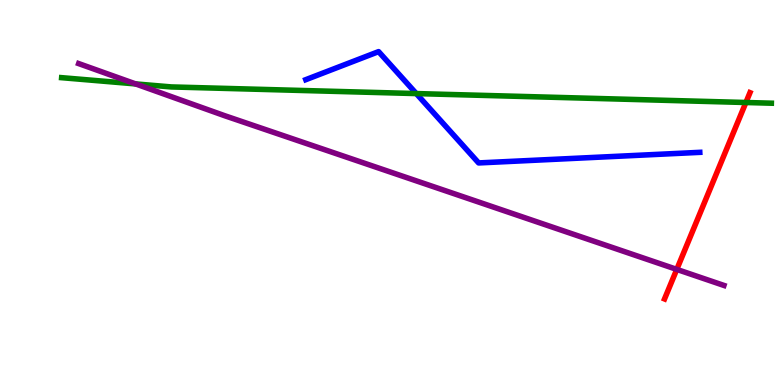[{'lines': ['blue', 'red'], 'intersections': []}, {'lines': ['green', 'red'], 'intersections': [{'x': 9.62, 'y': 7.34}]}, {'lines': ['purple', 'red'], 'intersections': [{'x': 8.73, 'y': 3.0}]}, {'lines': ['blue', 'green'], 'intersections': [{'x': 5.37, 'y': 7.57}]}, {'lines': ['blue', 'purple'], 'intersections': []}, {'lines': ['green', 'purple'], 'intersections': [{'x': 1.75, 'y': 7.82}]}]